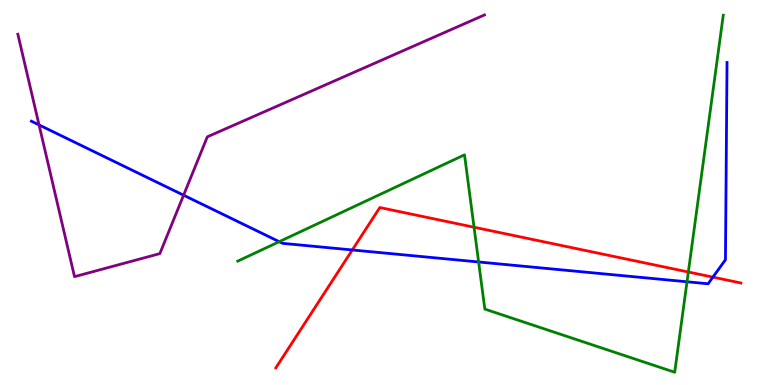[{'lines': ['blue', 'red'], 'intersections': [{'x': 4.55, 'y': 3.51}, {'x': 9.2, 'y': 2.8}]}, {'lines': ['green', 'red'], 'intersections': [{'x': 6.12, 'y': 4.1}, {'x': 8.88, 'y': 2.93}]}, {'lines': ['purple', 'red'], 'intersections': []}, {'lines': ['blue', 'green'], 'intersections': [{'x': 3.6, 'y': 3.72}, {'x': 6.18, 'y': 3.2}, {'x': 8.86, 'y': 2.68}]}, {'lines': ['blue', 'purple'], 'intersections': [{'x': 0.504, 'y': 6.76}, {'x': 2.37, 'y': 4.93}]}, {'lines': ['green', 'purple'], 'intersections': []}]